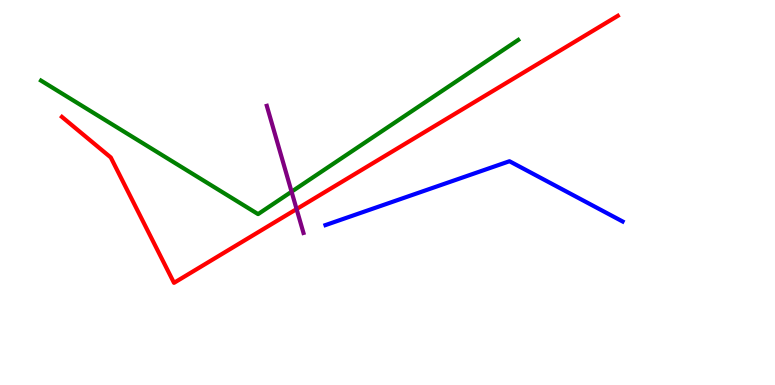[{'lines': ['blue', 'red'], 'intersections': []}, {'lines': ['green', 'red'], 'intersections': []}, {'lines': ['purple', 'red'], 'intersections': [{'x': 3.83, 'y': 4.57}]}, {'lines': ['blue', 'green'], 'intersections': []}, {'lines': ['blue', 'purple'], 'intersections': []}, {'lines': ['green', 'purple'], 'intersections': [{'x': 3.76, 'y': 5.02}]}]